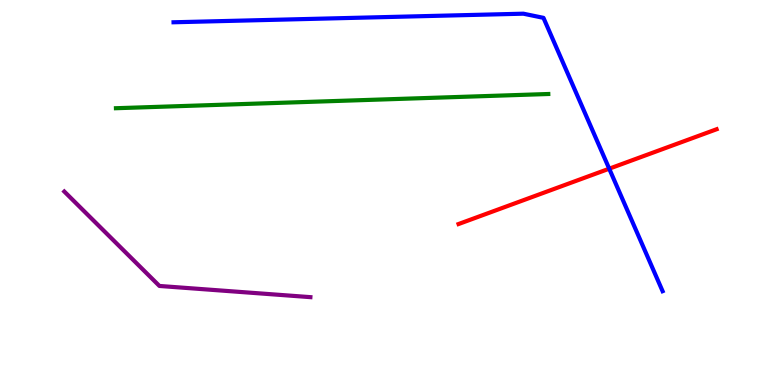[{'lines': ['blue', 'red'], 'intersections': [{'x': 7.86, 'y': 5.62}]}, {'lines': ['green', 'red'], 'intersections': []}, {'lines': ['purple', 'red'], 'intersections': []}, {'lines': ['blue', 'green'], 'intersections': []}, {'lines': ['blue', 'purple'], 'intersections': []}, {'lines': ['green', 'purple'], 'intersections': []}]